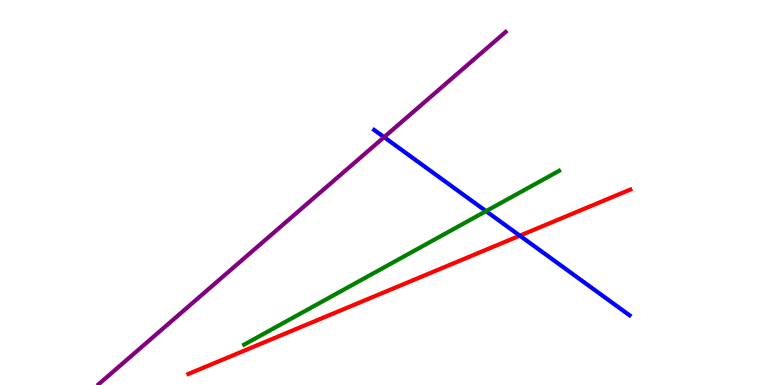[{'lines': ['blue', 'red'], 'intersections': [{'x': 6.71, 'y': 3.88}]}, {'lines': ['green', 'red'], 'intersections': []}, {'lines': ['purple', 'red'], 'intersections': []}, {'lines': ['blue', 'green'], 'intersections': [{'x': 6.27, 'y': 4.52}]}, {'lines': ['blue', 'purple'], 'intersections': [{'x': 4.96, 'y': 6.44}]}, {'lines': ['green', 'purple'], 'intersections': []}]